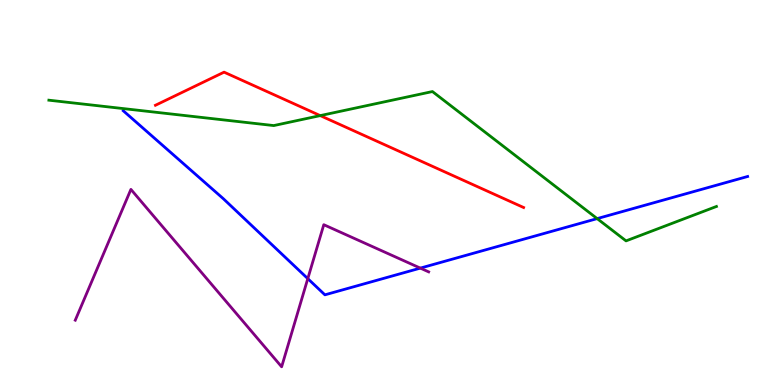[{'lines': ['blue', 'red'], 'intersections': []}, {'lines': ['green', 'red'], 'intersections': [{'x': 4.13, 'y': 7.0}]}, {'lines': ['purple', 'red'], 'intersections': []}, {'lines': ['blue', 'green'], 'intersections': [{'x': 7.71, 'y': 4.32}]}, {'lines': ['blue', 'purple'], 'intersections': [{'x': 3.97, 'y': 2.76}, {'x': 5.42, 'y': 3.04}]}, {'lines': ['green', 'purple'], 'intersections': []}]